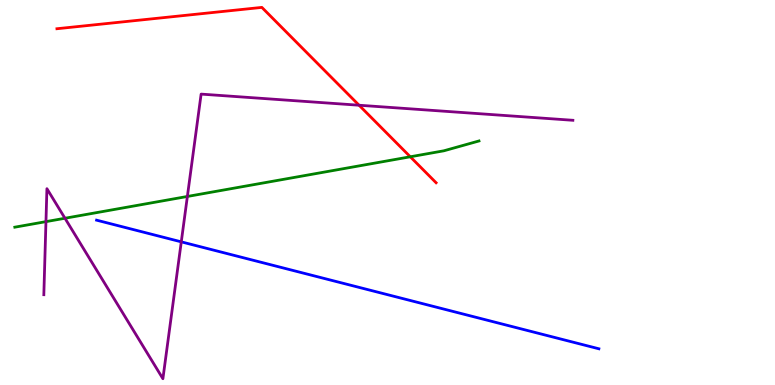[{'lines': ['blue', 'red'], 'intersections': []}, {'lines': ['green', 'red'], 'intersections': [{'x': 5.29, 'y': 5.93}]}, {'lines': ['purple', 'red'], 'intersections': [{'x': 4.63, 'y': 7.27}]}, {'lines': ['blue', 'green'], 'intersections': []}, {'lines': ['blue', 'purple'], 'intersections': [{'x': 2.34, 'y': 3.72}]}, {'lines': ['green', 'purple'], 'intersections': [{'x': 0.593, 'y': 4.24}, {'x': 0.838, 'y': 4.33}, {'x': 2.42, 'y': 4.9}]}]